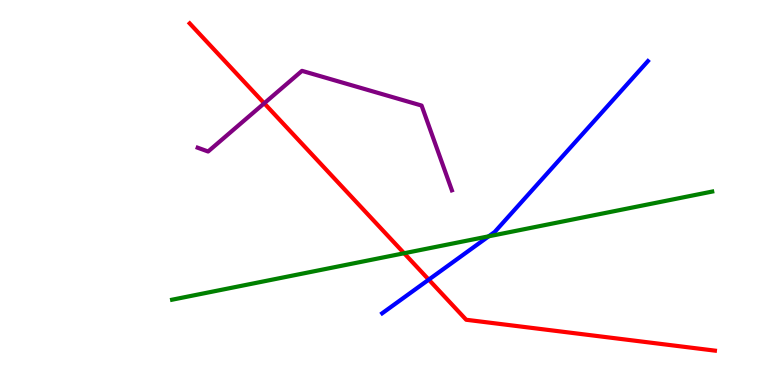[{'lines': ['blue', 'red'], 'intersections': [{'x': 5.53, 'y': 2.74}]}, {'lines': ['green', 'red'], 'intersections': [{'x': 5.21, 'y': 3.42}]}, {'lines': ['purple', 'red'], 'intersections': [{'x': 3.41, 'y': 7.32}]}, {'lines': ['blue', 'green'], 'intersections': [{'x': 6.31, 'y': 3.86}]}, {'lines': ['blue', 'purple'], 'intersections': []}, {'lines': ['green', 'purple'], 'intersections': []}]